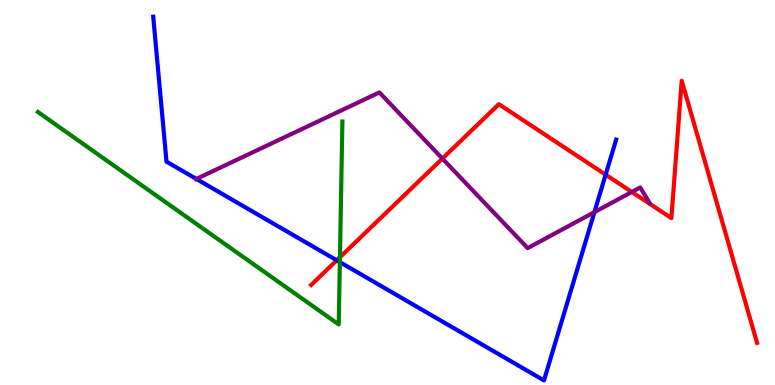[{'lines': ['blue', 'red'], 'intersections': [{'x': 4.35, 'y': 3.24}, {'x': 7.81, 'y': 5.46}]}, {'lines': ['green', 'red'], 'intersections': [{'x': 4.39, 'y': 3.32}]}, {'lines': ['purple', 'red'], 'intersections': [{'x': 5.71, 'y': 5.88}, {'x': 8.15, 'y': 5.01}]}, {'lines': ['blue', 'green'], 'intersections': [{'x': 4.39, 'y': 3.19}]}, {'lines': ['blue', 'purple'], 'intersections': [{'x': 2.53, 'y': 5.35}, {'x': 7.67, 'y': 4.49}]}, {'lines': ['green', 'purple'], 'intersections': []}]